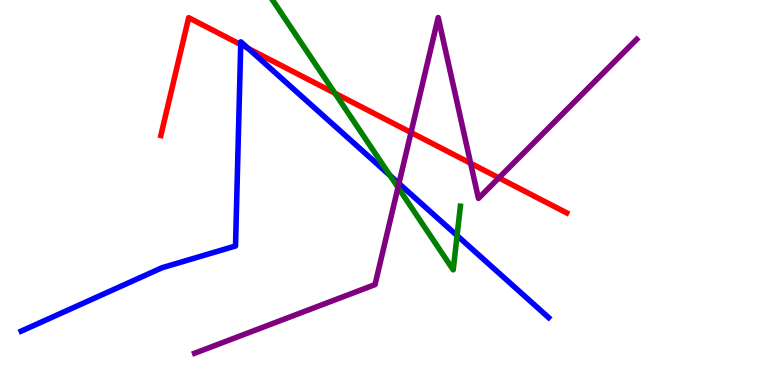[{'lines': ['blue', 'red'], 'intersections': [{'x': 3.11, 'y': 8.84}, {'x': 3.2, 'y': 8.74}]}, {'lines': ['green', 'red'], 'intersections': [{'x': 4.32, 'y': 7.58}]}, {'lines': ['purple', 'red'], 'intersections': [{'x': 5.3, 'y': 6.56}, {'x': 6.07, 'y': 5.76}, {'x': 6.44, 'y': 5.38}]}, {'lines': ['blue', 'green'], 'intersections': [{'x': 5.03, 'y': 5.44}, {'x': 5.9, 'y': 3.88}]}, {'lines': ['blue', 'purple'], 'intersections': [{'x': 5.15, 'y': 5.23}]}, {'lines': ['green', 'purple'], 'intersections': [{'x': 5.14, 'y': 5.13}]}]